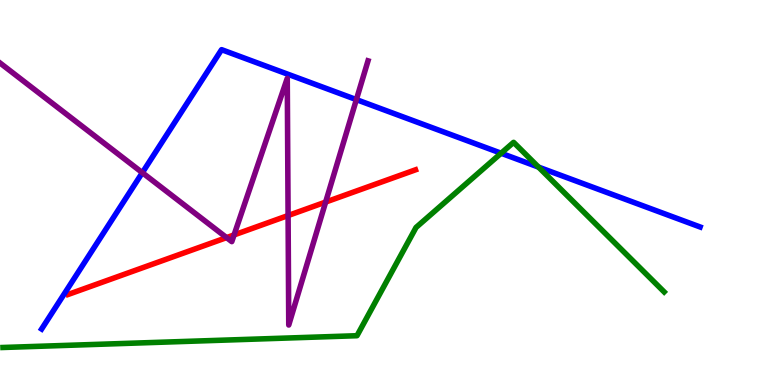[{'lines': ['blue', 'red'], 'intersections': []}, {'lines': ['green', 'red'], 'intersections': []}, {'lines': ['purple', 'red'], 'intersections': [{'x': 2.92, 'y': 3.83}, {'x': 3.02, 'y': 3.9}, {'x': 3.72, 'y': 4.4}, {'x': 4.2, 'y': 4.75}]}, {'lines': ['blue', 'green'], 'intersections': [{'x': 6.47, 'y': 6.02}, {'x': 6.95, 'y': 5.66}]}, {'lines': ['blue', 'purple'], 'intersections': [{'x': 1.84, 'y': 5.51}, {'x': 4.6, 'y': 7.41}]}, {'lines': ['green', 'purple'], 'intersections': []}]